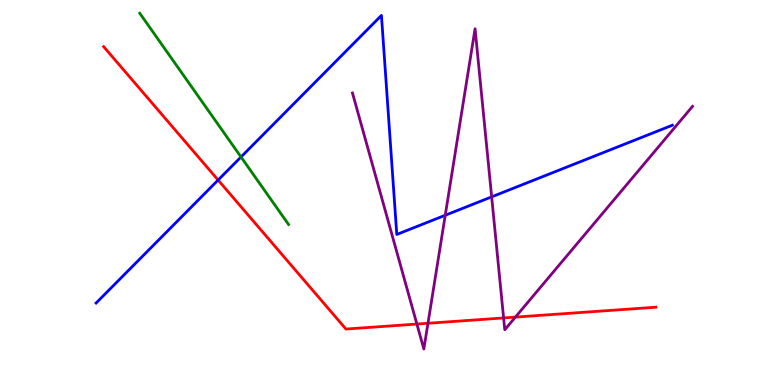[{'lines': ['blue', 'red'], 'intersections': [{'x': 2.81, 'y': 5.32}]}, {'lines': ['green', 'red'], 'intersections': []}, {'lines': ['purple', 'red'], 'intersections': [{'x': 5.38, 'y': 1.58}, {'x': 5.52, 'y': 1.6}, {'x': 6.5, 'y': 1.74}, {'x': 6.65, 'y': 1.76}]}, {'lines': ['blue', 'green'], 'intersections': [{'x': 3.11, 'y': 5.92}]}, {'lines': ['blue', 'purple'], 'intersections': [{'x': 5.75, 'y': 4.41}, {'x': 6.34, 'y': 4.89}]}, {'lines': ['green', 'purple'], 'intersections': []}]